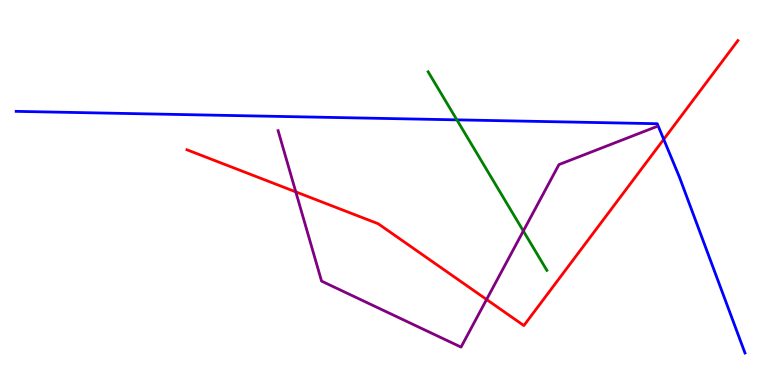[{'lines': ['blue', 'red'], 'intersections': [{'x': 8.56, 'y': 6.38}]}, {'lines': ['green', 'red'], 'intersections': []}, {'lines': ['purple', 'red'], 'intersections': [{'x': 3.82, 'y': 5.02}, {'x': 6.28, 'y': 2.22}]}, {'lines': ['blue', 'green'], 'intersections': [{'x': 5.9, 'y': 6.89}]}, {'lines': ['blue', 'purple'], 'intersections': []}, {'lines': ['green', 'purple'], 'intersections': [{'x': 6.75, 'y': 4.0}]}]